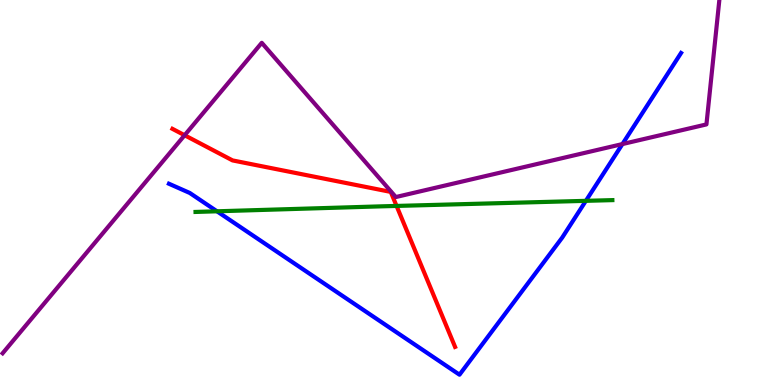[{'lines': ['blue', 'red'], 'intersections': []}, {'lines': ['green', 'red'], 'intersections': [{'x': 5.12, 'y': 4.65}]}, {'lines': ['purple', 'red'], 'intersections': [{'x': 2.38, 'y': 6.49}]}, {'lines': ['blue', 'green'], 'intersections': [{'x': 2.8, 'y': 4.51}, {'x': 7.56, 'y': 4.78}]}, {'lines': ['blue', 'purple'], 'intersections': [{'x': 8.03, 'y': 6.26}]}, {'lines': ['green', 'purple'], 'intersections': []}]